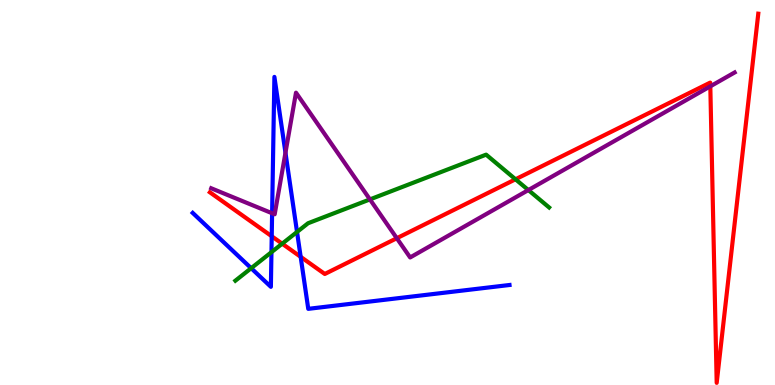[{'lines': ['blue', 'red'], 'intersections': [{'x': 3.51, 'y': 3.86}, {'x': 3.88, 'y': 3.33}]}, {'lines': ['green', 'red'], 'intersections': [{'x': 3.64, 'y': 3.67}, {'x': 6.65, 'y': 5.34}]}, {'lines': ['purple', 'red'], 'intersections': [{'x': 5.12, 'y': 3.81}, {'x': 9.17, 'y': 7.76}]}, {'lines': ['blue', 'green'], 'intersections': [{'x': 3.24, 'y': 3.03}, {'x': 3.5, 'y': 3.45}, {'x': 3.83, 'y': 3.98}]}, {'lines': ['blue', 'purple'], 'intersections': [{'x': 3.51, 'y': 4.46}, {'x': 3.68, 'y': 6.03}]}, {'lines': ['green', 'purple'], 'intersections': [{'x': 4.77, 'y': 4.82}, {'x': 6.82, 'y': 5.06}]}]